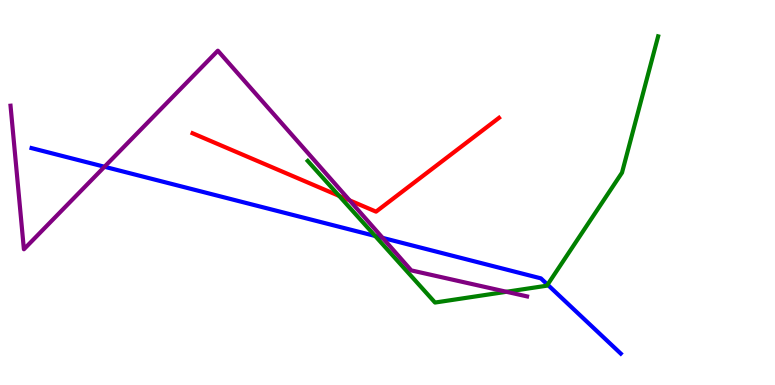[{'lines': ['blue', 'red'], 'intersections': []}, {'lines': ['green', 'red'], 'intersections': [{'x': 4.38, 'y': 4.91}]}, {'lines': ['purple', 'red'], 'intersections': [{'x': 4.51, 'y': 4.8}]}, {'lines': ['blue', 'green'], 'intersections': [{'x': 4.84, 'y': 3.87}, {'x': 7.07, 'y': 2.61}]}, {'lines': ['blue', 'purple'], 'intersections': [{'x': 1.35, 'y': 5.67}, {'x': 4.94, 'y': 3.82}]}, {'lines': ['green', 'purple'], 'intersections': [{'x': 6.54, 'y': 2.42}]}]